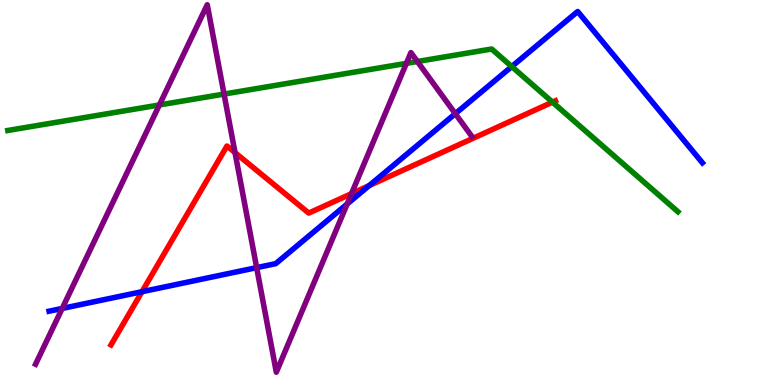[{'lines': ['blue', 'red'], 'intersections': [{'x': 1.83, 'y': 2.42}, {'x': 4.76, 'y': 5.18}]}, {'lines': ['green', 'red'], 'intersections': [{'x': 7.13, 'y': 7.35}]}, {'lines': ['purple', 'red'], 'intersections': [{'x': 3.03, 'y': 6.04}, {'x': 4.54, 'y': 4.97}]}, {'lines': ['blue', 'green'], 'intersections': [{'x': 6.6, 'y': 8.27}]}, {'lines': ['blue', 'purple'], 'intersections': [{'x': 0.803, 'y': 1.99}, {'x': 3.31, 'y': 3.05}, {'x': 4.48, 'y': 4.7}, {'x': 5.88, 'y': 7.05}]}, {'lines': ['green', 'purple'], 'intersections': [{'x': 2.06, 'y': 7.27}, {'x': 2.89, 'y': 7.56}, {'x': 5.24, 'y': 8.35}, {'x': 5.39, 'y': 8.4}]}]